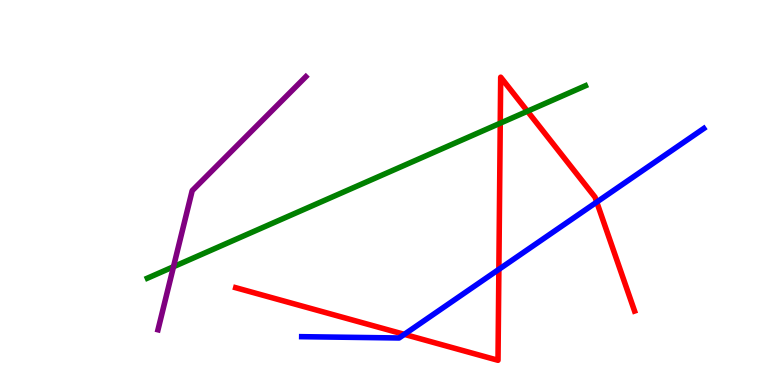[{'lines': ['blue', 'red'], 'intersections': [{'x': 5.22, 'y': 1.32}, {'x': 6.44, 'y': 3.0}, {'x': 7.7, 'y': 4.75}]}, {'lines': ['green', 'red'], 'intersections': [{'x': 6.45, 'y': 6.8}, {'x': 6.81, 'y': 7.11}]}, {'lines': ['purple', 'red'], 'intersections': []}, {'lines': ['blue', 'green'], 'intersections': []}, {'lines': ['blue', 'purple'], 'intersections': []}, {'lines': ['green', 'purple'], 'intersections': [{'x': 2.24, 'y': 3.07}]}]